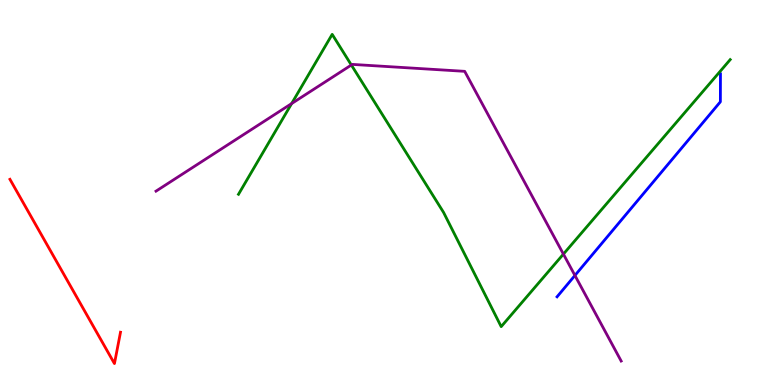[{'lines': ['blue', 'red'], 'intersections': []}, {'lines': ['green', 'red'], 'intersections': []}, {'lines': ['purple', 'red'], 'intersections': []}, {'lines': ['blue', 'green'], 'intersections': []}, {'lines': ['blue', 'purple'], 'intersections': [{'x': 7.42, 'y': 2.85}]}, {'lines': ['green', 'purple'], 'intersections': [{'x': 3.76, 'y': 7.31}, {'x': 4.53, 'y': 8.31}, {'x': 7.27, 'y': 3.4}]}]